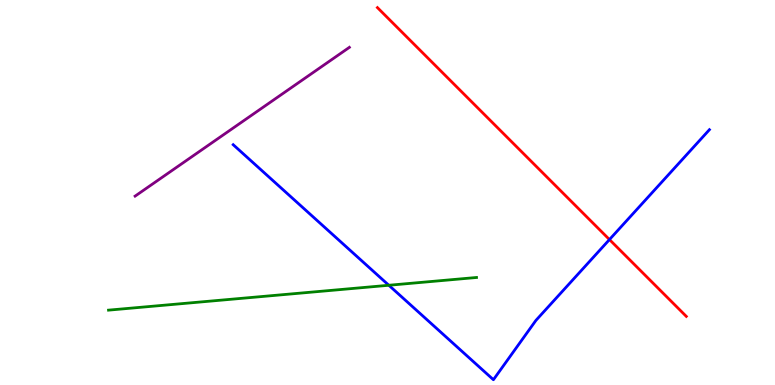[{'lines': ['blue', 'red'], 'intersections': [{'x': 7.86, 'y': 3.78}]}, {'lines': ['green', 'red'], 'intersections': []}, {'lines': ['purple', 'red'], 'intersections': []}, {'lines': ['blue', 'green'], 'intersections': [{'x': 5.02, 'y': 2.59}]}, {'lines': ['blue', 'purple'], 'intersections': []}, {'lines': ['green', 'purple'], 'intersections': []}]